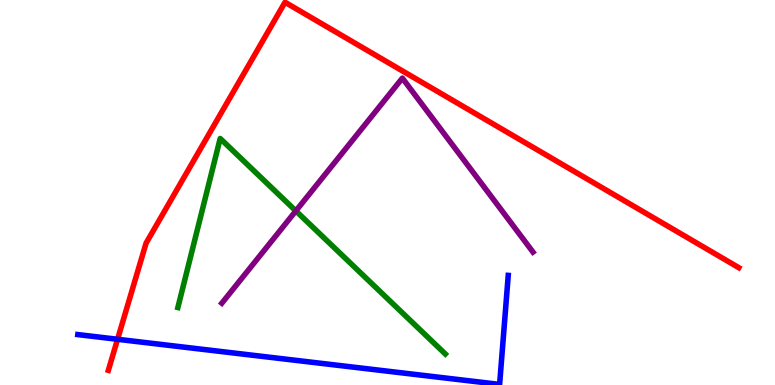[{'lines': ['blue', 'red'], 'intersections': [{'x': 1.52, 'y': 1.19}]}, {'lines': ['green', 'red'], 'intersections': []}, {'lines': ['purple', 'red'], 'intersections': []}, {'lines': ['blue', 'green'], 'intersections': []}, {'lines': ['blue', 'purple'], 'intersections': []}, {'lines': ['green', 'purple'], 'intersections': [{'x': 3.82, 'y': 4.52}]}]